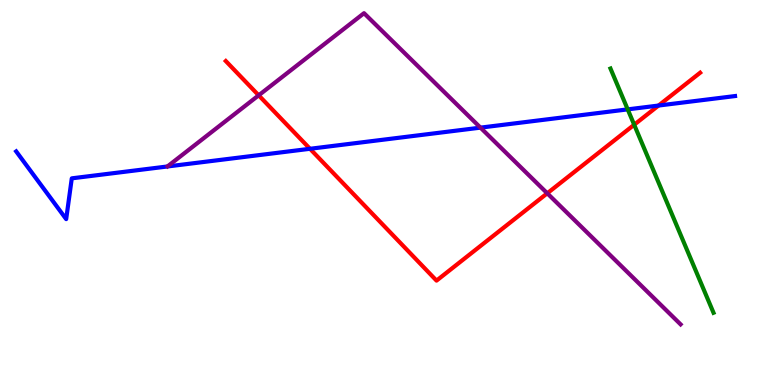[{'lines': ['blue', 'red'], 'intersections': [{'x': 4.0, 'y': 6.14}, {'x': 8.5, 'y': 7.26}]}, {'lines': ['green', 'red'], 'intersections': [{'x': 8.18, 'y': 6.76}]}, {'lines': ['purple', 'red'], 'intersections': [{'x': 3.34, 'y': 7.52}, {'x': 7.06, 'y': 4.98}]}, {'lines': ['blue', 'green'], 'intersections': [{'x': 8.1, 'y': 7.16}]}, {'lines': ['blue', 'purple'], 'intersections': [{'x': 6.2, 'y': 6.68}]}, {'lines': ['green', 'purple'], 'intersections': []}]